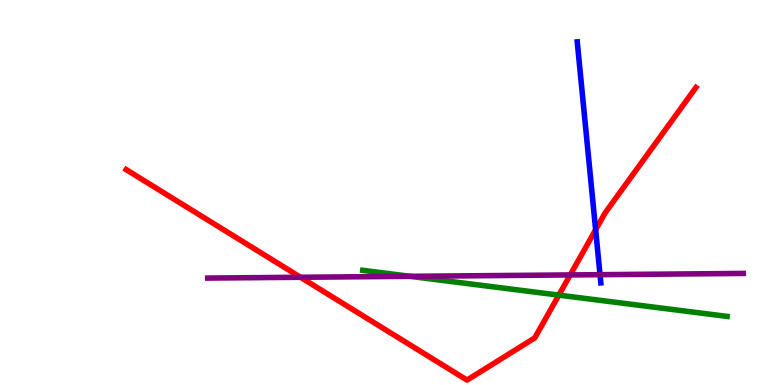[{'lines': ['blue', 'red'], 'intersections': [{'x': 7.69, 'y': 4.03}]}, {'lines': ['green', 'red'], 'intersections': [{'x': 7.21, 'y': 2.33}]}, {'lines': ['purple', 'red'], 'intersections': [{'x': 3.88, 'y': 2.8}, {'x': 7.36, 'y': 2.86}]}, {'lines': ['blue', 'green'], 'intersections': []}, {'lines': ['blue', 'purple'], 'intersections': [{'x': 7.74, 'y': 2.87}]}, {'lines': ['green', 'purple'], 'intersections': [{'x': 5.29, 'y': 2.82}]}]